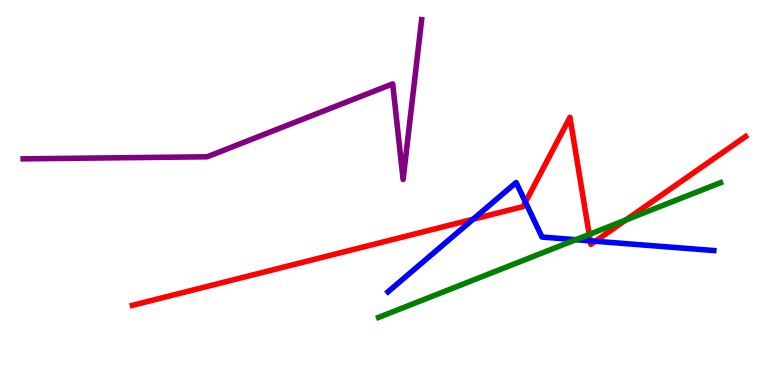[{'lines': ['blue', 'red'], 'intersections': [{'x': 6.1, 'y': 4.31}, {'x': 6.78, 'y': 4.75}, {'x': 7.62, 'y': 3.74}, {'x': 7.68, 'y': 3.73}]}, {'lines': ['green', 'red'], 'intersections': [{'x': 7.6, 'y': 3.91}, {'x': 8.08, 'y': 4.29}]}, {'lines': ['purple', 'red'], 'intersections': []}, {'lines': ['blue', 'green'], 'intersections': [{'x': 7.43, 'y': 3.77}]}, {'lines': ['blue', 'purple'], 'intersections': []}, {'lines': ['green', 'purple'], 'intersections': []}]